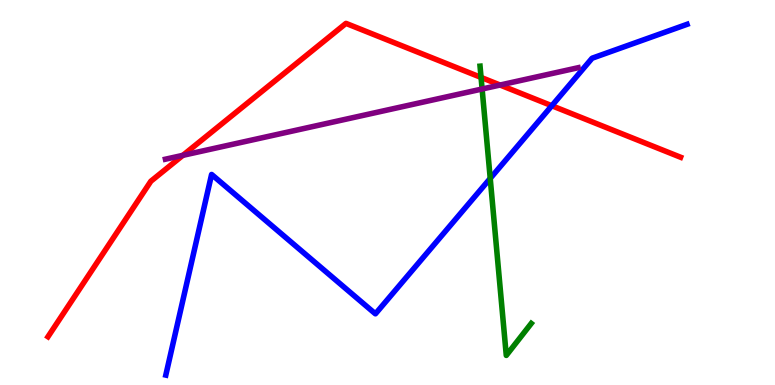[{'lines': ['blue', 'red'], 'intersections': [{'x': 7.12, 'y': 7.25}]}, {'lines': ['green', 'red'], 'intersections': [{'x': 6.21, 'y': 7.99}]}, {'lines': ['purple', 'red'], 'intersections': [{'x': 2.36, 'y': 5.97}, {'x': 6.45, 'y': 7.79}]}, {'lines': ['blue', 'green'], 'intersections': [{'x': 6.33, 'y': 5.37}]}, {'lines': ['blue', 'purple'], 'intersections': []}, {'lines': ['green', 'purple'], 'intersections': [{'x': 6.22, 'y': 7.69}]}]